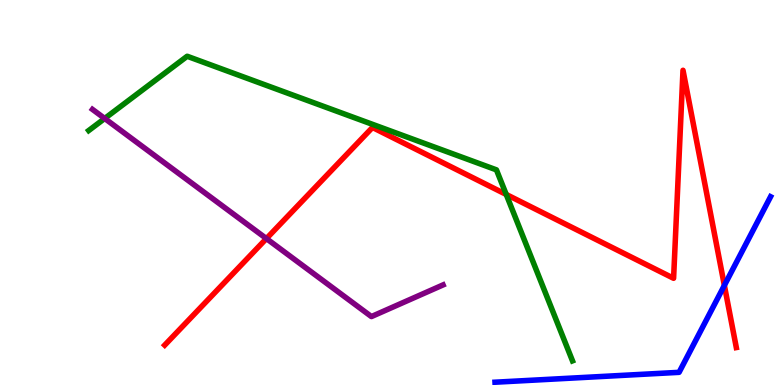[{'lines': ['blue', 'red'], 'intersections': [{'x': 9.35, 'y': 2.59}]}, {'lines': ['green', 'red'], 'intersections': [{'x': 6.53, 'y': 4.95}]}, {'lines': ['purple', 'red'], 'intersections': [{'x': 3.44, 'y': 3.8}]}, {'lines': ['blue', 'green'], 'intersections': []}, {'lines': ['blue', 'purple'], 'intersections': []}, {'lines': ['green', 'purple'], 'intersections': [{'x': 1.35, 'y': 6.92}]}]